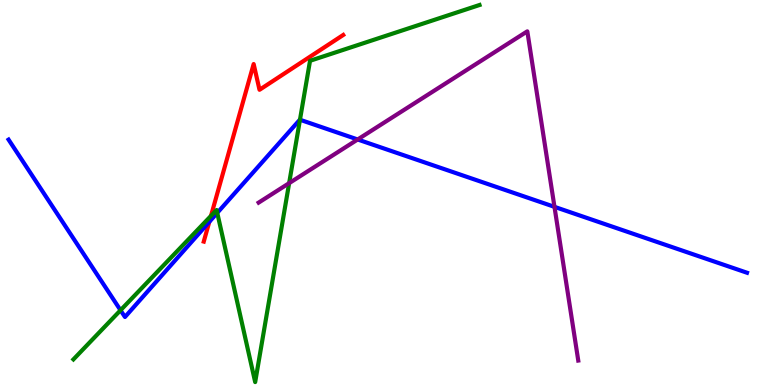[{'lines': ['blue', 'red'], 'intersections': [{'x': 2.7, 'y': 4.24}]}, {'lines': ['green', 'red'], 'intersections': [{'x': 2.72, 'y': 4.39}]}, {'lines': ['purple', 'red'], 'intersections': []}, {'lines': ['blue', 'green'], 'intersections': [{'x': 1.56, 'y': 1.94}, {'x': 2.8, 'y': 4.47}, {'x': 3.87, 'y': 6.89}]}, {'lines': ['blue', 'purple'], 'intersections': [{'x': 4.62, 'y': 6.38}, {'x': 7.15, 'y': 4.63}]}, {'lines': ['green', 'purple'], 'intersections': [{'x': 3.73, 'y': 5.24}]}]